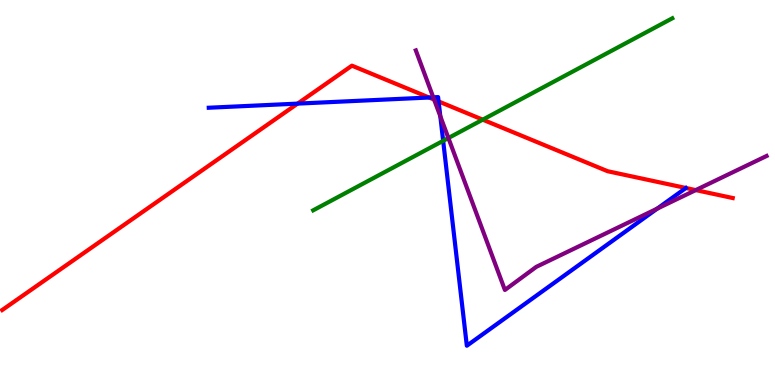[{'lines': ['blue', 'red'], 'intersections': [{'x': 3.84, 'y': 7.31}, {'x': 5.54, 'y': 7.47}, {'x': 5.66, 'y': 7.37}]}, {'lines': ['green', 'red'], 'intersections': [{'x': 6.23, 'y': 6.89}]}, {'lines': ['purple', 'red'], 'intersections': [{'x': 5.6, 'y': 7.41}, {'x': 8.98, 'y': 5.06}]}, {'lines': ['blue', 'green'], 'intersections': [{'x': 5.72, 'y': 6.34}]}, {'lines': ['blue', 'purple'], 'intersections': [{'x': 5.59, 'y': 7.47}, {'x': 5.68, 'y': 6.98}, {'x': 8.48, 'y': 4.58}]}, {'lines': ['green', 'purple'], 'intersections': [{'x': 5.79, 'y': 6.42}]}]